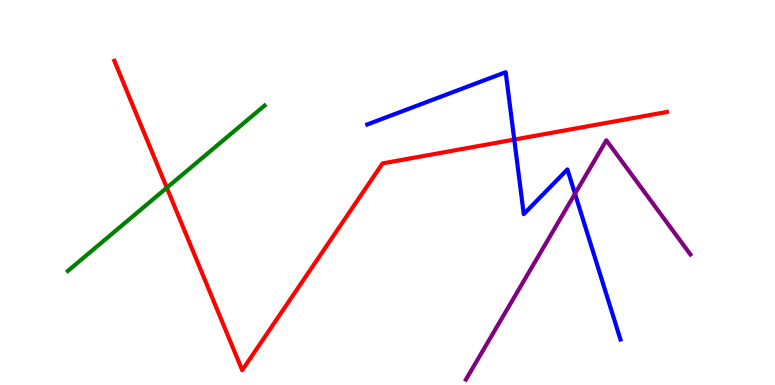[{'lines': ['blue', 'red'], 'intersections': [{'x': 6.64, 'y': 6.37}]}, {'lines': ['green', 'red'], 'intersections': [{'x': 2.15, 'y': 5.12}]}, {'lines': ['purple', 'red'], 'intersections': []}, {'lines': ['blue', 'green'], 'intersections': []}, {'lines': ['blue', 'purple'], 'intersections': [{'x': 7.42, 'y': 4.97}]}, {'lines': ['green', 'purple'], 'intersections': []}]